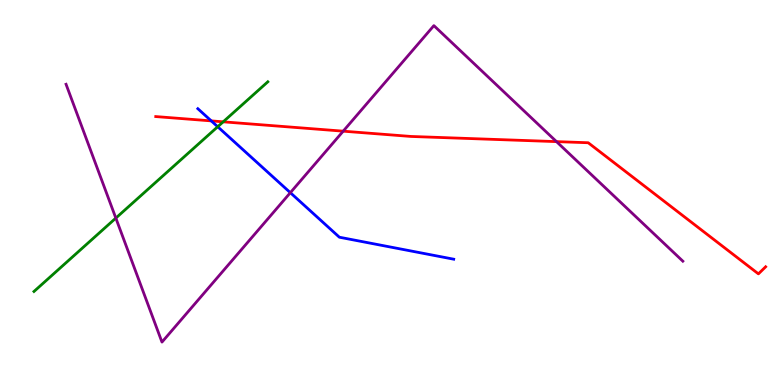[{'lines': ['blue', 'red'], 'intersections': [{'x': 2.73, 'y': 6.86}]}, {'lines': ['green', 'red'], 'intersections': [{'x': 2.88, 'y': 6.84}]}, {'lines': ['purple', 'red'], 'intersections': [{'x': 4.43, 'y': 6.59}, {'x': 7.18, 'y': 6.32}]}, {'lines': ['blue', 'green'], 'intersections': [{'x': 2.81, 'y': 6.71}]}, {'lines': ['blue', 'purple'], 'intersections': [{'x': 3.75, 'y': 5.0}]}, {'lines': ['green', 'purple'], 'intersections': [{'x': 1.49, 'y': 4.34}]}]